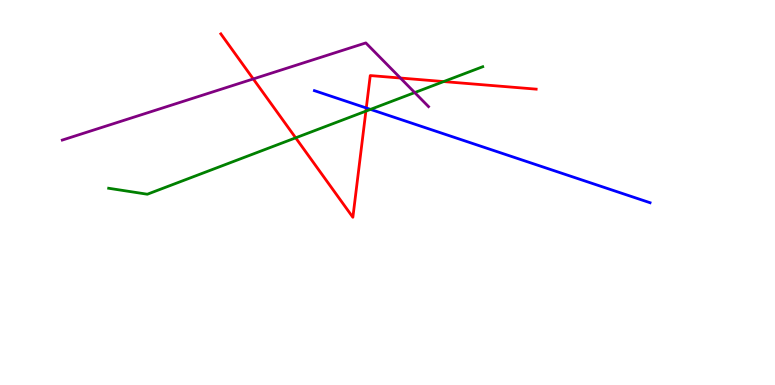[{'lines': ['blue', 'red'], 'intersections': [{'x': 4.73, 'y': 7.2}]}, {'lines': ['green', 'red'], 'intersections': [{'x': 3.82, 'y': 6.42}, {'x': 4.72, 'y': 7.11}, {'x': 5.72, 'y': 7.88}]}, {'lines': ['purple', 'red'], 'intersections': [{'x': 3.27, 'y': 7.95}, {'x': 5.17, 'y': 7.97}]}, {'lines': ['blue', 'green'], 'intersections': [{'x': 4.78, 'y': 7.16}]}, {'lines': ['blue', 'purple'], 'intersections': []}, {'lines': ['green', 'purple'], 'intersections': [{'x': 5.35, 'y': 7.6}]}]